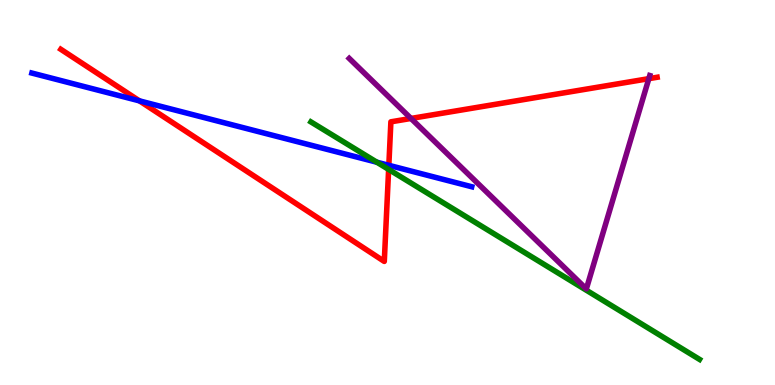[{'lines': ['blue', 'red'], 'intersections': [{'x': 1.8, 'y': 7.38}, {'x': 5.02, 'y': 5.71}]}, {'lines': ['green', 'red'], 'intersections': [{'x': 5.01, 'y': 5.6}]}, {'lines': ['purple', 'red'], 'intersections': [{'x': 5.3, 'y': 6.92}, {'x': 8.37, 'y': 7.96}]}, {'lines': ['blue', 'green'], 'intersections': [{'x': 4.86, 'y': 5.79}]}, {'lines': ['blue', 'purple'], 'intersections': []}, {'lines': ['green', 'purple'], 'intersections': []}]